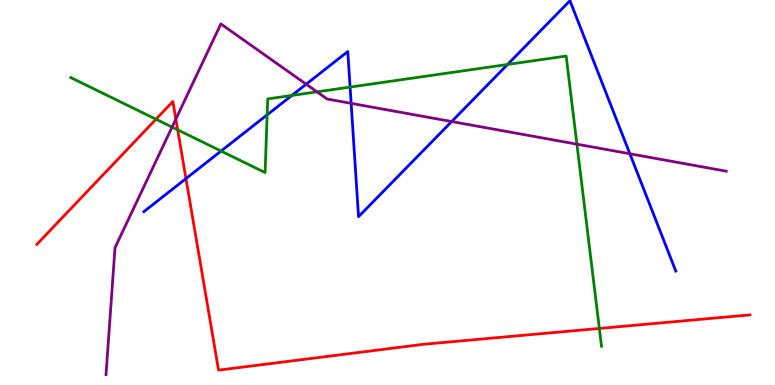[{'lines': ['blue', 'red'], 'intersections': [{'x': 2.4, 'y': 5.36}]}, {'lines': ['green', 'red'], 'intersections': [{'x': 2.01, 'y': 6.9}, {'x': 2.29, 'y': 6.63}, {'x': 7.73, 'y': 1.47}]}, {'lines': ['purple', 'red'], 'intersections': [{'x': 2.27, 'y': 6.91}]}, {'lines': ['blue', 'green'], 'intersections': [{'x': 2.85, 'y': 6.08}, {'x': 3.45, 'y': 7.02}, {'x': 3.77, 'y': 7.52}, {'x': 4.52, 'y': 7.74}, {'x': 6.55, 'y': 8.33}]}, {'lines': ['blue', 'purple'], 'intersections': [{'x': 3.95, 'y': 7.81}, {'x': 4.53, 'y': 7.32}, {'x': 5.83, 'y': 6.84}, {'x': 8.13, 'y': 6.01}]}, {'lines': ['green', 'purple'], 'intersections': [{'x': 2.22, 'y': 6.7}, {'x': 4.09, 'y': 7.61}, {'x': 7.44, 'y': 6.26}]}]